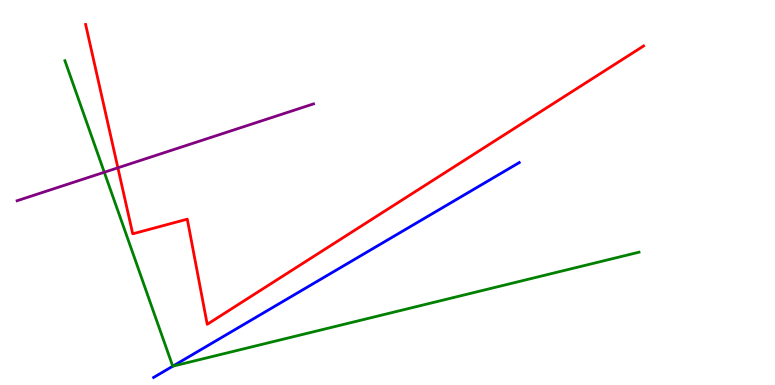[{'lines': ['blue', 'red'], 'intersections': []}, {'lines': ['green', 'red'], 'intersections': []}, {'lines': ['purple', 'red'], 'intersections': [{'x': 1.52, 'y': 5.64}]}, {'lines': ['blue', 'green'], 'intersections': [{'x': 2.23, 'y': 0.489}]}, {'lines': ['blue', 'purple'], 'intersections': []}, {'lines': ['green', 'purple'], 'intersections': [{'x': 1.35, 'y': 5.53}]}]